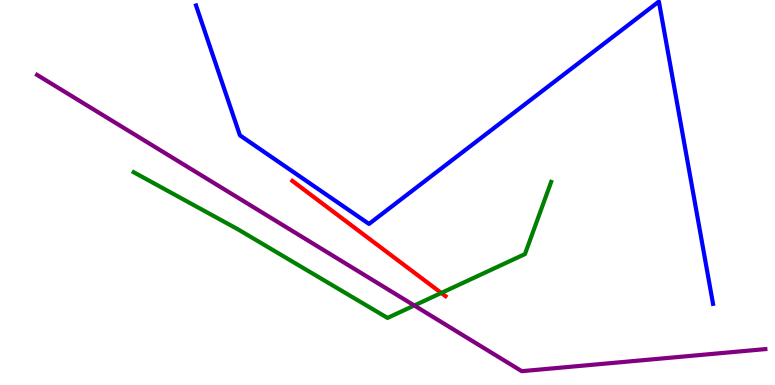[{'lines': ['blue', 'red'], 'intersections': []}, {'lines': ['green', 'red'], 'intersections': [{'x': 5.69, 'y': 2.39}]}, {'lines': ['purple', 'red'], 'intersections': []}, {'lines': ['blue', 'green'], 'intersections': []}, {'lines': ['blue', 'purple'], 'intersections': []}, {'lines': ['green', 'purple'], 'intersections': [{'x': 5.35, 'y': 2.07}]}]